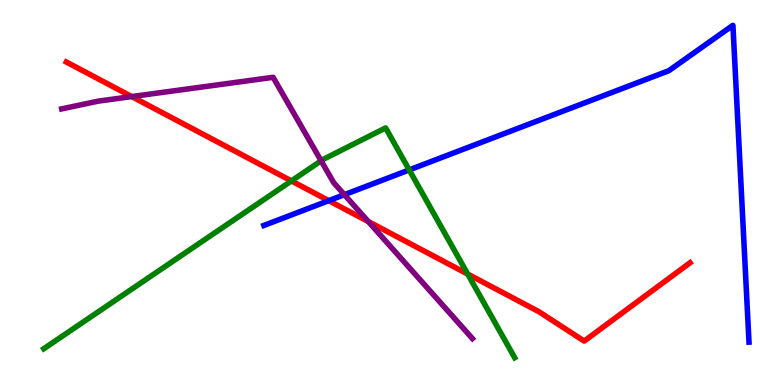[{'lines': ['blue', 'red'], 'intersections': [{'x': 4.24, 'y': 4.79}]}, {'lines': ['green', 'red'], 'intersections': [{'x': 3.76, 'y': 5.3}, {'x': 6.04, 'y': 2.88}]}, {'lines': ['purple', 'red'], 'intersections': [{'x': 1.7, 'y': 7.49}, {'x': 4.75, 'y': 4.25}]}, {'lines': ['blue', 'green'], 'intersections': [{'x': 5.28, 'y': 5.59}]}, {'lines': ['blue', 'purple'], 'intersections': [{'x': 4.44, 'y': 4.94}]}, {'lines': ['green', 'purple'], 'intersections': [{'x': 4.14, 'y': 5.82}]}]